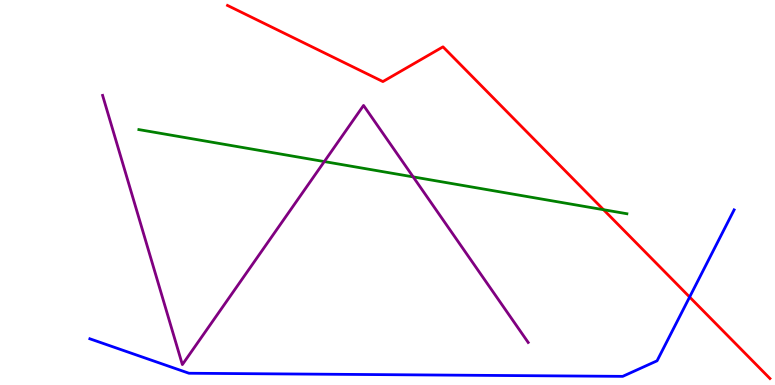[{'lines': ['blue', 'red'], 'intersections': [{'x': 8.9, 'y': 2.28}]}, {'lines': ['green', 'red'], 'intersections': [{'x': 7.79, 'y': 4.55}]}, {'lines': ['purple', 'red'], 'intersections': []}, {'lines': ['blue', 'green'], 'intersections': []}, {'lines': ['blue', 'purple'], 'intersections': []}, {'lines': ['green', 'purple'], 'intersections': [{'x': 4.18, 'y': 5.8}, {'x': 5.33, 'y': 5.41}]}]